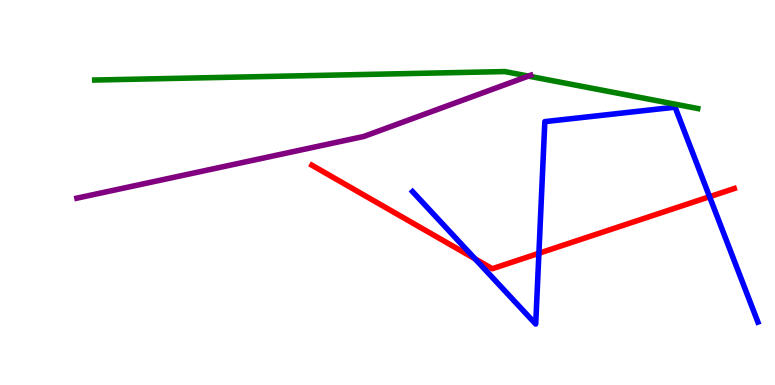[{'lines': ['blue', 'red'], 'intersections': [{'x': 6.13, 'y': 3.28}, {'x': 6.95, 'y': 3.42}, {'x': 9.16, 'y': 4.89}]}, {'lines': ['green', 'red'], 'intersections': []}, {'lines': ['purple', 'red'], 'intersections': []}, {'lines': ['blue', 'green'], 'intersections': []}, {'lines': ['blue', 'purple'], 'intersections': []}, {'lines': ['green', 'purple'], 'intersections': [{'x': 6.82, 'y': 8.02}]}]